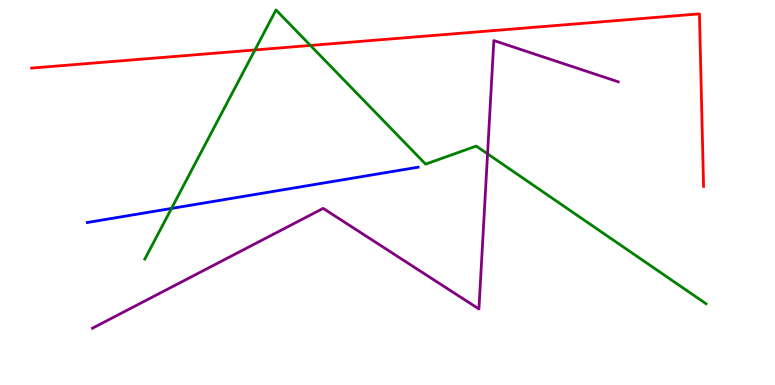[{'lines': ['blue', 'red'], 'intersections': []}, {'lines': ['green', 'red'], 'intersections': [{'x': 3.29, 'y': 8.7}, {'x': 4.01, 'y': 8.82}]}, {'lines': ['purple', 'red'], 'intersections': []}, {'lines': ['blue', 'green'], 'intersections': [{'x': 2.21, 'y': 4.59}]}, {'lines': ['blue', 'purple'], 'intersections': []}, {'lines': ['green', 'purple'], 'intersections': [{'x': 6.29, 'y': 6.0}]}]